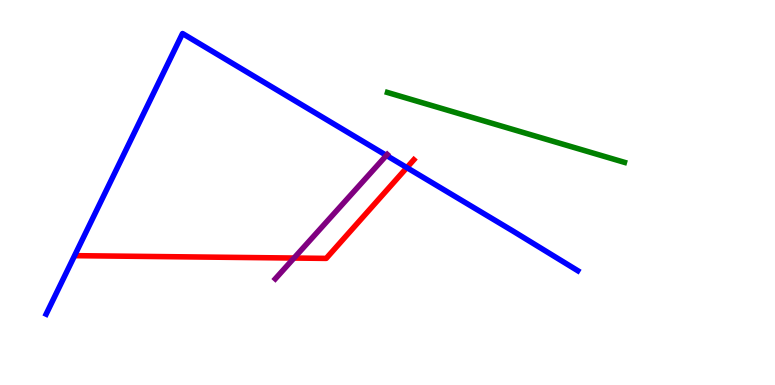[{'lines': ['blue', 'red'], 'intersections': [{'x': 5.25, 'y': 5.65}]}, {'lines': ['green', 'red'], 'intersections': []}, {'lines': ['purple', 'red'], 'intersections': [{'x': 3.79, 'y': 3.3}]}, {'lines': ['blue', 'green'], 'intersections': []}, {'lines': ['blue', 'purple'], 'intersections': [{'x': 4.99, 'y': 5.96}]}, {'lines': ['green', 'purple'], 'intersections': []}]